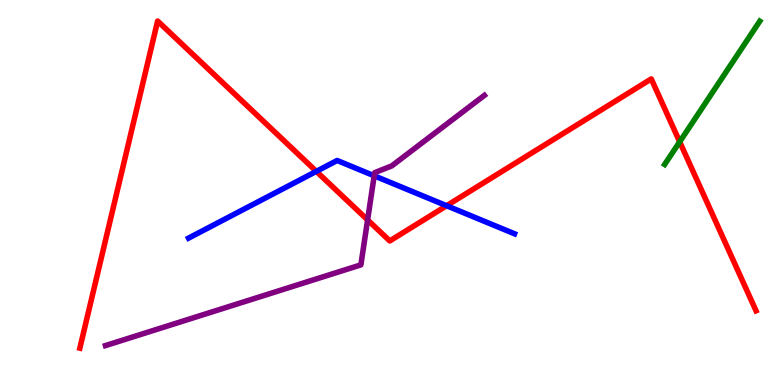[{'lines': ['blue', 'red'], 'intersections': [{'x': 4.08, 'y': 5.55}, {'x': 5.76, 'y': 4.66}]}, {'lines': ['green', 'red'], 'intersections': [{'x': 8.77, 'y': 6.32}]}, {'lines': ['purple', 'red'], 'intersections': [{'x': 4.74, 'y': 4.29}]}, {'lines': ['blue', 'green'], 'intersections': []}, {'lines': ['blue', 'purple'], 'intersections': [{'x': 4.83, 'y': 5.43}]}, {'lines': ['green', 'purple'], 'intersections': []}]